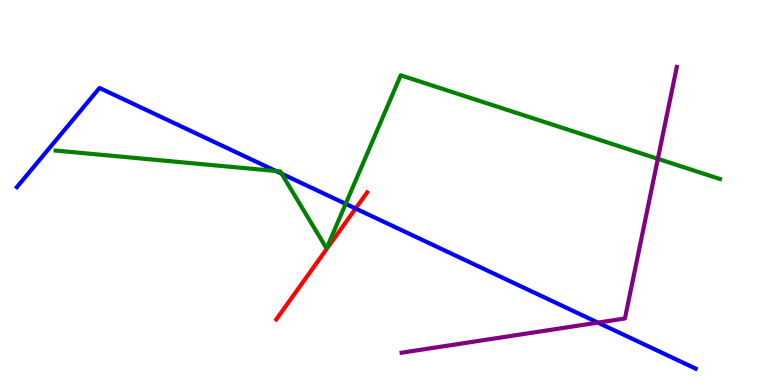[{'lines': ['blue', 'red'], 'intersections': [{'x': 4.59, 'y': 4.58}]}, {'lines': ['green', 'red'], 'intersections': []}, {'lines': ['purple', 'red'], 'intersections': []}, {'lines': ['blue', 'green'], 'intersections': [{'x': 3.56, 'y': 5.56}, {'x': 3.63, 'y': 5.49}, {'x': 4.46, 'y': 4.71}]}, {'lines': ['blue', 'purple'], 'intersections': [{'x': 7.72, 'y': 1.62}]}, {'lines': ['green', 'purple'], 'intersections': [{'x': 8.49, 'y': 5.87}]}]